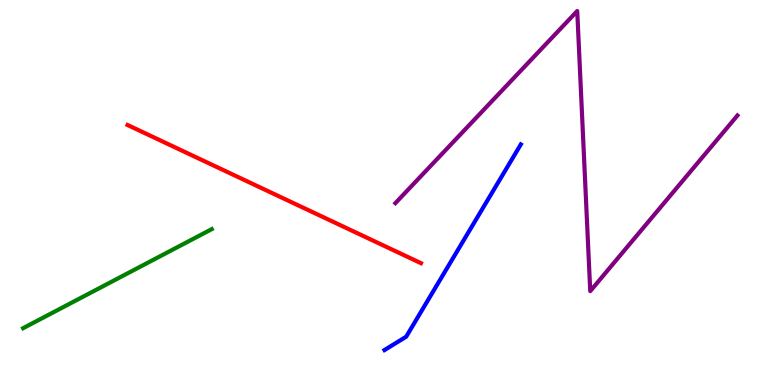[{'lines': ['blue', 'red'], 'intersections': []}, {'lines': ['green', 'red'], 'intersections': []}, {'lines': ['purple', 'red'], 'intersections': []}, {'lines': ['blue', 'green'], 'intersections': []}, {'lines': ['blue', 'purple'], 'intersections': []}, {'lines': ['green', 'purple'], 'intersections': []}]